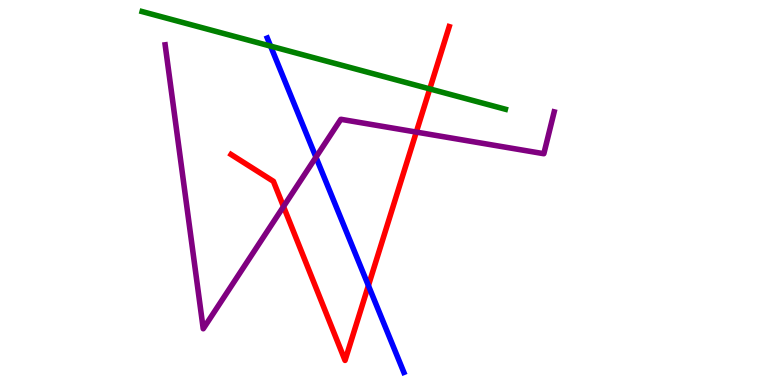[{'lines': ['blue', 'red'], 'intersections': [{'x': 4.75, 'y': 2.58}]}, {'lines': ['green', 'red'], 'intersections': [{'x': 5.55, 'y': 7.69}]}, {'lines': ['purple', 'red'], 'intersections': [{'x': 3.66, 'y': 4.64}, {'x': 5.37, 'y': 6.57}]}, {'lines': ['blue', 'green'], 'intersections': [{'x': 3.49, 'y': 8.8}]}, {'lines': ['blue', 'purple'], 'intersections': [{'x': 4.08, 'y': 5.92}]}, {'lines': ['green', 'purple'], 'intersections': []}]